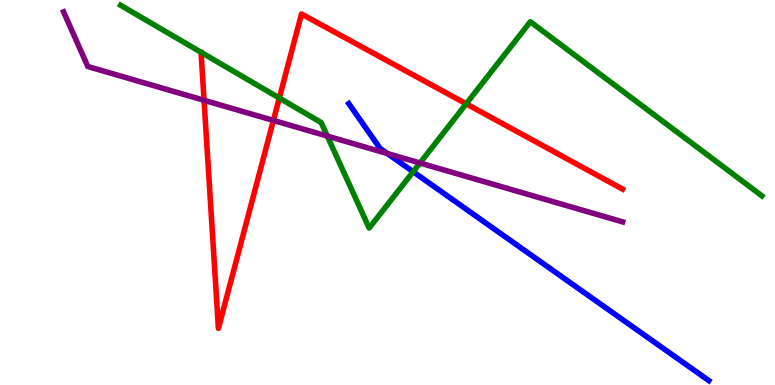[{'lines': ['blue', 'red'], 'intersections': []}, {'lines': ['green', 'red'], 'intersections': [{'x': 3.6, 'y': 7.45}, {'x': 6.02, 'y': 7.3}]}, {'lines': ['purple', 'red'], 'intersections': [{'x': 2.63, 'y': 7.4}, {'x': 3.53, 'y': 6.87}]}, {'lines': ['blue', 'green'], 'intersections': [{'x': 5.33, 'y': 5.54}]}, {'lines': ['blue', 'purple'], 'intersections': [{'x': 5.0, 'y': 6.01}]}, {'lines': ['green', 'purple'], 'intersections': [{'x': 4.22, 'y': 6.47}, {'x': 5.42, 'y': 5.77}]}]